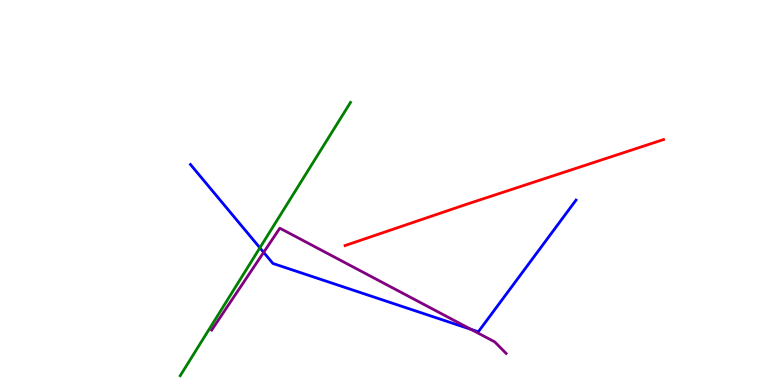[{'lines': ['blue', 'red'], 'intersections': []}, {'lines': ['green', 'red'], 'intersections': []}, {'lines': ['purple', 'red'], 'intersections': []}, {'lines': ['blue', 'green'], 'intersections': [{'x': 3.35, 'y': 3.56}]}, {'lines': ['blue', 'purple'], 'intersections': [{'x': 3.4, 'y': 3.45}, {'x': 6.08, 'y': 1.44}]}, {'lines': ['green', 'purple'], 'intersections': []}]